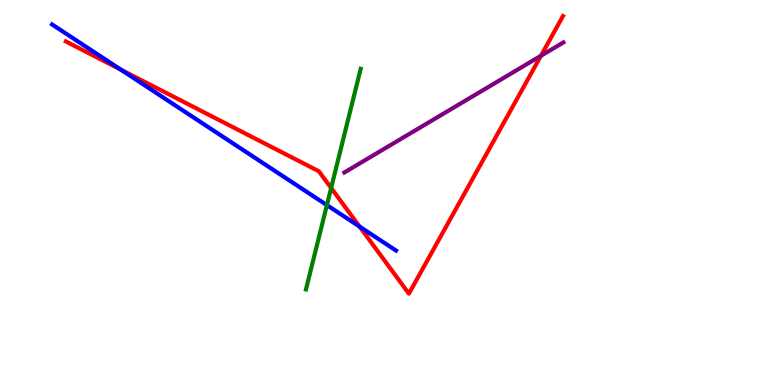[{'lines': ['blue', 'red'], 'intersections': [{'x': 1.56, 'y': 8.19}, {'x': 4.64, 'y': 4.12}]}, {'lines': ['green', 'red'], 'intersections': [{'x': 4.27, 'y': 5.12}]}, {'lines': ['purple', 'red'], 'intersections': [{'x': 6.98, 'y': 8.55}]}, {'lines': ['blue', 'green'], 'intersections': [{'x': 4.22, 'y': 4.67}]}, {'lines': ['blue', 'purple'], 'intersections': []}, {'lines': ['green', 'purple'], 'intersections': []}]